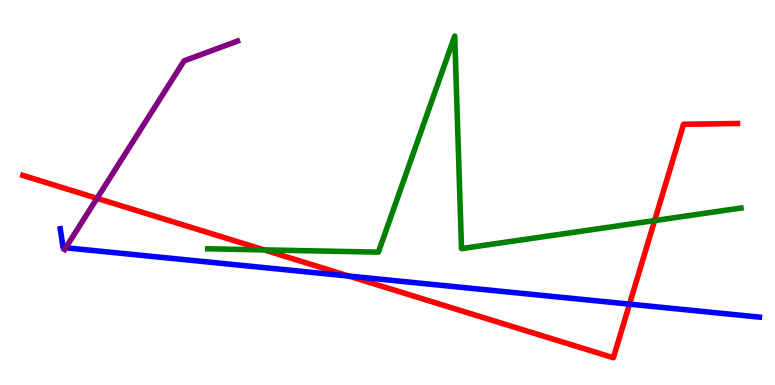[{'lines': ['blue', 'red'], 'intersections': [{'x': 4.5, 'y': 2.83}, {'x': 8.12, 'y': 2.1}]}, {'lines': ['green', 'red'], 'intersections': [{'x': 3.41, 'y': 3.51}, {'x': 8.45, 'y': 4.27}]}, {'lines': ['purple', 'red'], 'intersections': [{'x': 1.25, 'y': 4.85}]}, {'lines': ['blue', 'green'], 'intersections': []}, {'lines': ['blue', 'purple'], 'intersections': [{'x': 0.848, 'y': 3.56}]}, {'lines': ['green', 'purple'], 'intersections': []}]